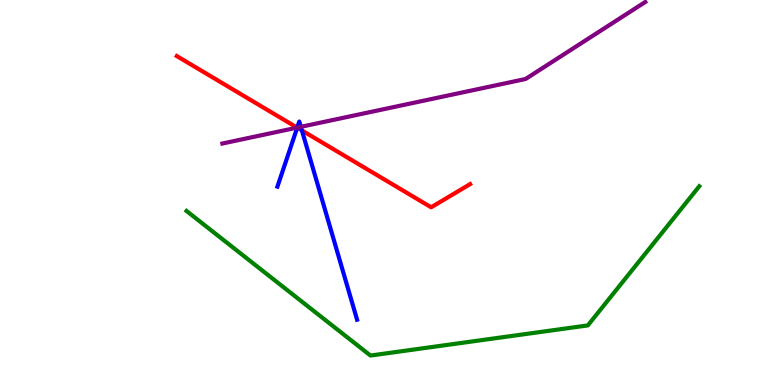[{'lines': ['blue', 'red'], 'intersections': [{'x': 3.84, 'y': 6.68}, {'x': 3.9, 'y': 6.61}]}, {'lines': ['green', 'red'], 'intersections': []}, {'lines': ['purple', 'red'], 'intersections': [{'x': 3.83, 'y': 6.69}]}, {'lines': ['blue', 'green'], 'intersections': []}, {'lines': ['blue', 'purple'], 'intersections': [{'x': 3.84, 'y': 6.69}, {'x': 3.88, 'y': 6.71}]}, {'lines': ['green', 'purple'], 'intersections': []}]